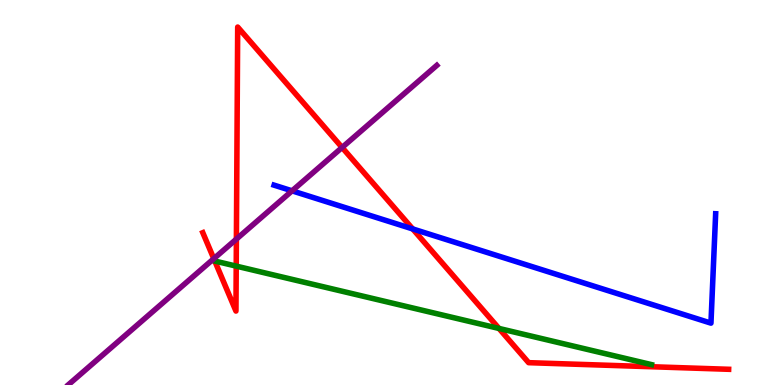[{'lines': ['blue', 'red'], 'intersections': [{'x': 5.33, 'y': 4.05}]}, {'lines': ['green', 'red'], 'intersections': [{'x': 2.77, 'y': 3.22}, {'x': 3.05, 'y': 3.09}, {'x': 6.44, 'y': 1.47}]}, {'lines': ['purple', 'red'], 'intersections': [{'x': 2.76, 'y': 3.28}, {'x': 3.05, 'y': 3.79}, {'x': 4.41, 'y': 6.17}]}, {'lines': ['blue', 'green'], 'intersections': []}, {'lines': ['blue', 'purple'], 'intersections': [{'x': 3.77, 'y': 5.04}]}, {'lines': ['green', 'purple'], 'intersections': []}]